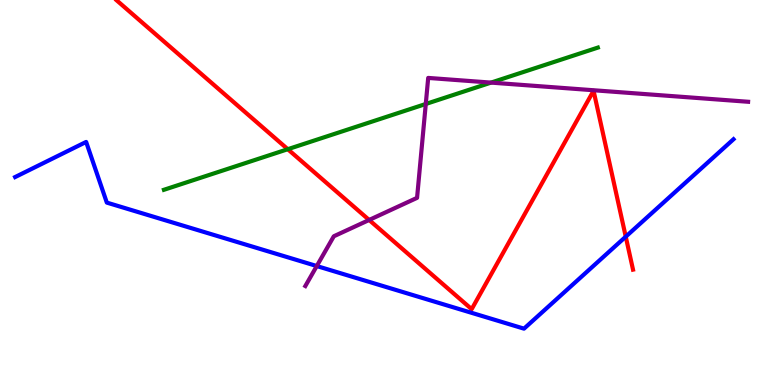[{'lines': ['blue', 'red'], 'intersections': [{'x': 8.07, 'y': 3.85}]}, {'lines': ['green', 'red'], 'intersections': [{'x': 3.71, 'y': 6.12}]}, {'lines': ['purple', 'red'], 'intersections': [{'x': 4.76, 'y': 4.29}]}, {'lines': ['blue', 'green'], 'intersections': []}, {'lines': ['blue', 'purple'], 'intersections': [{'x': 4.09, 'y': 3.09}]}, {'lines': ['green', 'purple'], 'intersections': [{'x': 5.49, 'y': 7.3}, {'x': 6.34, 'y': 7.85}]}]